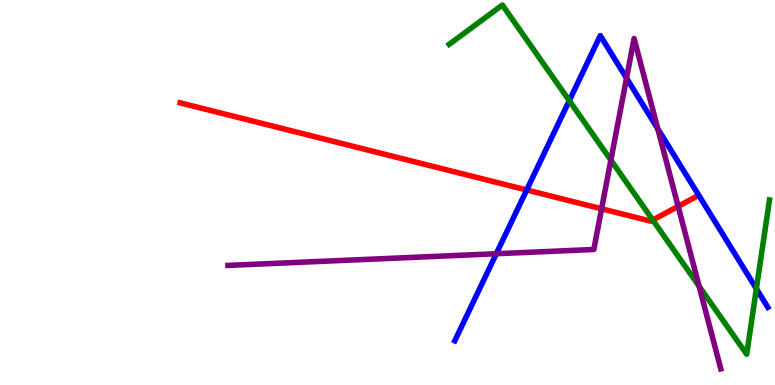[{'lines': ['blue', 'red'], 'intersections': [{'x': 6.8, 'y': 5.07}]}, {'lines': ['green', 'red'], 'intersections': [{'x': 8.42, 'y': 4.29}]}, {'lines': ['purple', 'red'], 'intersections': [{'x': 7.76, 'y': 4.58}, {'x': 8.75, 'y': 4.64}]}, {'lines': ['blue', 'green'], 'intersections': [{'x': 7.35, 'y': 7.39}, {'x': 9.76, 'y': 2.5}]}, {'lines': ['blue', 'purple'], 'intersections': [{'x': 6.4, 'y': 3.41}, {'x': 8.08, 'y': 7.97}, {'x': 8.49, 'y': 6.65}]}, {'lines': ['green', 'purple'], 'intersections': [{'x': 7.88, 'y': 5.84}, {'x': 9.02, 'y': 2.57}]}]